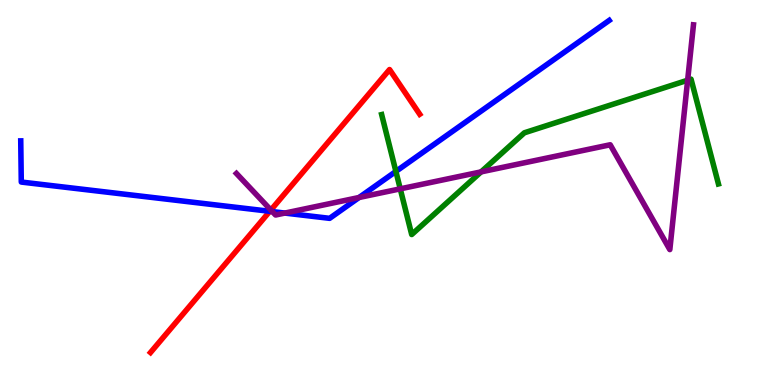[{'lines': ['blue', 'red'], 'intersections': [{'x': 3.48, 'y': 4.51}]}, {'lines': ['green', 'red'], 'intersections': []}, {'lines': ['purple', 'red'], 'intersections': [{'x': 3.5, 'y': 4.54}]}, {'lines': ['blue', 'green'], 'intersections': [{'x': 5.11, 'y': 5.55}]}, {'lines': ['blue', 'purple'], 'intersections': [{'x': 3.51, 'y': 4.5}, {'x': 3.68, 'y': 4.47}, {'x': 4.63, 'y': 4.87}]}, {'lines': ['green', 'purple'], 'intersections': [{'x': 5.16, 'y': 5.09}, {'x': 6.21, 'y': 5.54}, {'x': 8.87, 'y': 7.92}]}]